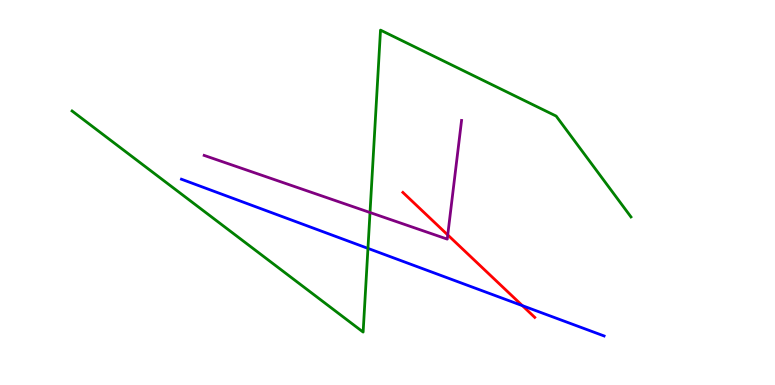[{'lines': ['blue', 'red'], 'intersections': [{'x': 6.74, 'y': 2.06}]}, {'lines': ['green', 'red'], 'intersections': []}, {'lines': ['purple', 'red'], 'intersections': [{'x': 5.78, 'y': 3.9}]}, {'lines': ['blue', 'green'], 'intersections': [{'x': 4.75, 'y': 3.55}]}, {'lines': ['blue', 'purple'], 'intersections': []}, {'lines': ['green', 'purple'], 'intersections': [{'x': 4.77, 'y': 4.48}]}]